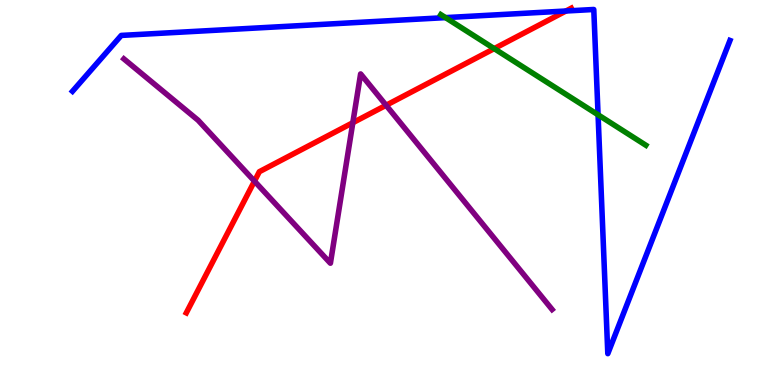[{'lines': ['blue', 'red'], 'intersections': [{'x': 7.3, 'y': 9.71}]}, {'lines': ['green', 'red'], 'intersections': [{'x': 6.38, 'y': 8.74}]}, {'lines': ['purple', 'red'], 'intersections': [{'x': 3.28, 'y': 5.29}, {'x': 4.55, 'y': 6.81}, {'x': 4.98, 'y': 7.27}]}, {'lines': ['blue', 'green'], 'intersections': [{'x': 5.75, 'y': 9.54}, {'x': 7.72, 'y': 7.02}]}, {'lines': ['blue', 'purple'], 'intersections': []}, {'lines': ['green', 'purple'], 'intersections': []}]